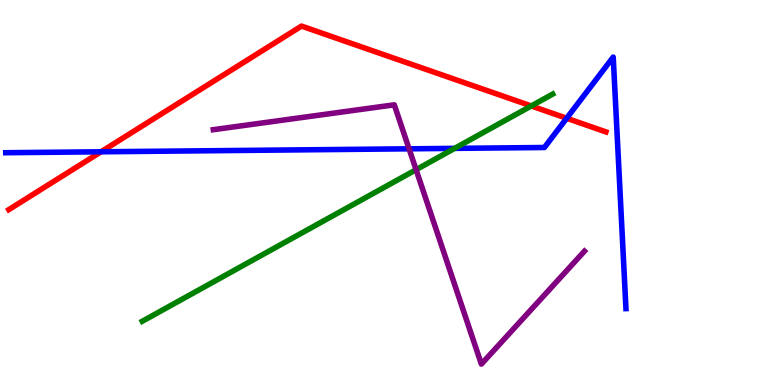[{'lines': ['blue', 'red'], 'intersections': [{'x': 1.3, 'y': 6.06}, {'x': 7.31, 'y': 6.93}]}, {'lines': ['green', 'red'], 'intersections': [{'x': 6.85, 'y': 7.25}]}, {'lines': ['purple', 'red'], 'intersections': []}, {'lines': ['blue', 'green'], 'intersections': [{'x': 5.87, 'y': 6.15}]}, {'lines': ['blue', 'purple'], 'intersections': [{'x': 5.28, 'y': 6.13}]}, {'lines': ['green', 'purple'], 'intersections': [{'x': 5.37, 'y': 5.59}]}]